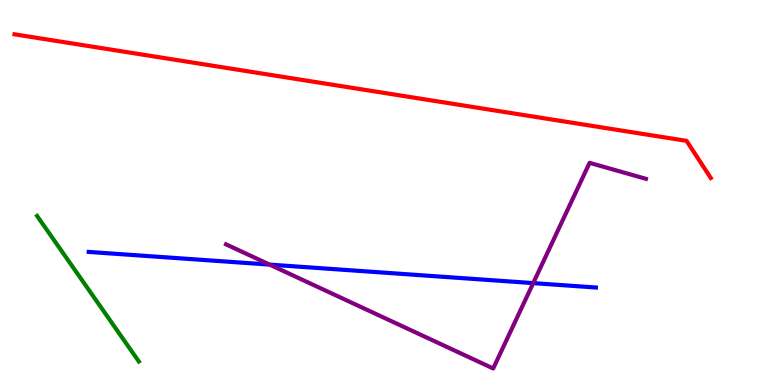[{'lines': ['blue', 'red'], 'intersections': []}, {'lines': ['green', 'red'], 'intersections': []}, {'lines': ['purple', 'red'], 'intersections': []}, {'lines': ['blue', 'green'], 'intersections': []}, {'lines': ['blue', 'purple'], 'intersections': [{'x': 3.48, 'y': 3.13}, {'x': 6.88, 'y': 2.65}]}, {'lines': ['green', 'purple'], 'intersections': []}]